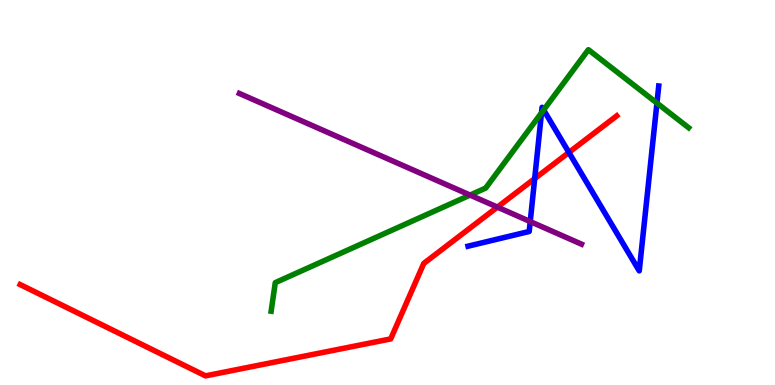[{'lines': ['blue', 'red'], 'intersections': [{'x': 6.9, 'y': 5.36}, {'x': 7.34, 'y': 6.04}]}, {'lines': ['green', 'red'], 'intersections': []}, {'lines': ['purple', 'red'], 'intersections': [{'x': 6.42, 'y': 4.62}]}, {'lines': ['blue', 'green'], 'intersections': [{'x': 6.99, 'y': 7.07}, {'x': 7.01, 'y': 7.14}, {'x': 8.48, 'y': 7.32}]}, {'lines': ['blue', 'purple'], 'intersections': [{'x': 6.84, 'y': 4.24}]}, {'lines': ['green', 'purple'], 'intersections': [{'x': 6.07, 'y': 4.93}]}]